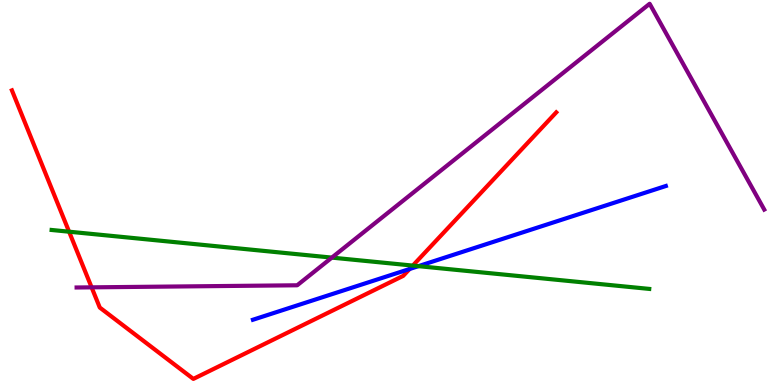[{'lines': ['blue', 'red'], 'intersections': [{'x': 5.29, 'y': 3.01}]}, {'lines': ['green', 'red'], 'intersections': [{'x': 0.892, 'y': 3.98}, {'x': 5.33, 'y': 3.1}]}, {'lines': ['purple', 'red'], 'intersections': [{'x': 1.18, 'y': 2.54}]}, {'lines': ['blue', 'green'], 'intersections': [{'x': 5.4, 'y': 3.09}]}, {'lines': ['blue', 'purple'], 'intersections': []}, {'lines': ['green', 'purple'], 'intersections': [{'x': 4.28, 'y': 3.31}]}]